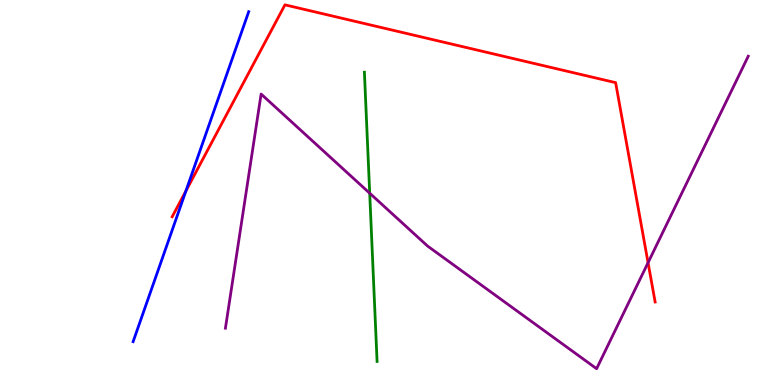[{'lines': ['blue', 'red'], 'intersections': [{'x': 2.4, 'y': 5.04}]}, {'lines': ['green', 'red'], 'intersections': []}, {'lines': ['purple', 'red'], 'intersections': [{'x': 8.36, 'y': 3.18}]}, {'lines': ['blue', 'green'], 'intersections': []}, {'lines': ['blue', 'purple'], 'intersections': []}, {'lines': ['green', 'purple'], 'intersections': [{'x': 4.77, 'y': 4.98}]}]